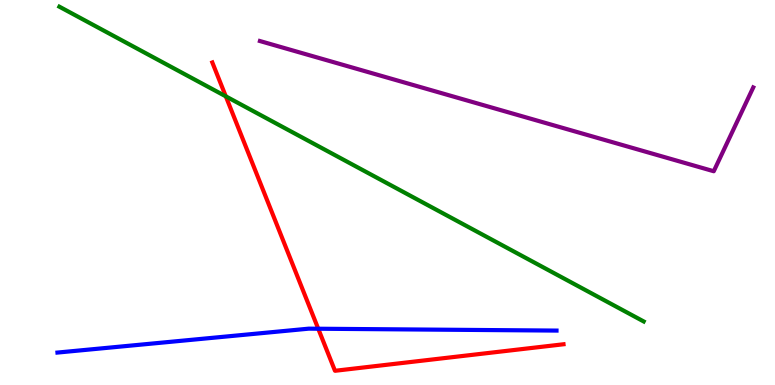[{'lines': ['blue', 'red'], 'intersections': [{'x': 4.11, 'y': 1.46}]}, {'lines': ['green', 'red'], 'intersections': [{'x': 2.91, 'y': 7.5}]}, {'lines': ['purple', 'red'], 'intersections': []}, {'lines': ['blue', 'green'], 'intersections': []}, {'lines': ['blue', 'purple'], 'intersections': []}, {'lines': ['green', 'purple'], 'intersections': []}]